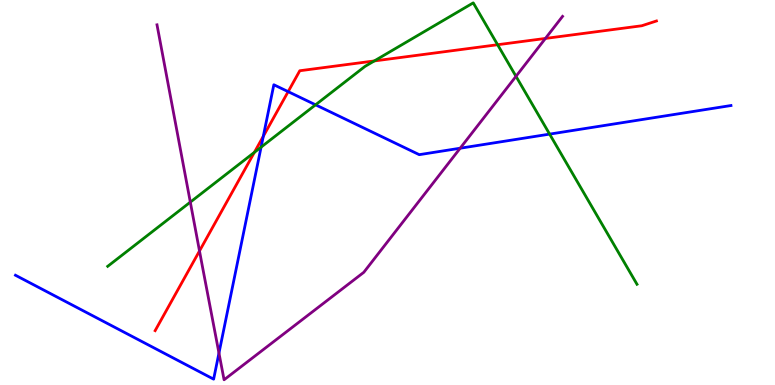[{'lines': ['blue', 'red'], 'intersections': [{'x': 3.4, 'y': 6.46}, {'x': 3.72, 'y': 7.62}]}, {'lines': ['green', 'red'], 'intersections': [{'x': 3.28, 'y': 6.04}, {'x': 4.83, 'y': 8.42}, {'x': 6.42, 'y': 8.84}]}, {'lines': ['purple', 'red'], 'intersections': [{'x': 2.57, 'y': 3.48}, {'x': 7.04, 'y': 9.0}]}, {'lines': ['blue', 'green'], 'intersections': [{'x': 3.37, 'y': 6.18}, {'x': 4.07, 'y': 7.28}, {'x': 7.09, 'y': 6.52}]}, {'lines': ['blue', 'purple'], 'intersections': [{'x': 2.83, 'y': 0.829}, {'x': 5.94, 'y': 6.15}]}, {'lines': ['green', 'purple'], 'intersections': [{'x': 2.46, 'y': 4.75}, {'x': 6.66, 'y': 8.02}]}]